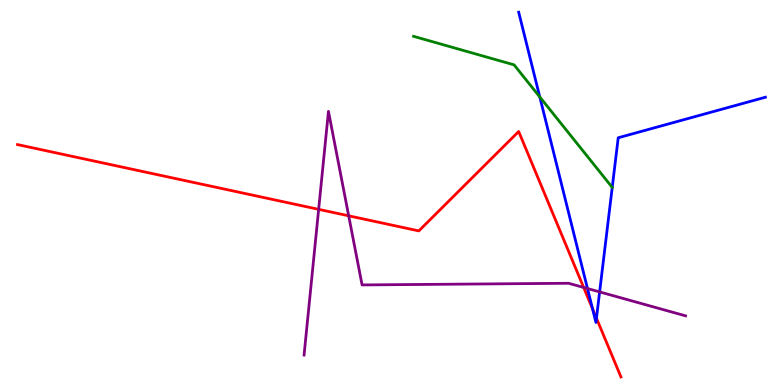[{'lines': ['blue', 'red'], 'intersections': [{'x': 7.65, 'y': 1.98}, {'x': 7.7, 'y': 1.74}]}, {'lines': ['green', 'red'], 'intersections': []}, {'lines': ['purple', 'red'], 'intersections': [{'x': 4.11, 'y': 4.56}, {'x': 4.5, 'y': 4.39}, {'x': 7.53, 'y': 2.53}]}, {'lines': ['blue', 'green'], 'intersections': [{'x': 6.97, 'y': 7.48}, {'x': 7.9, 'y': 5.13}]}, {'lines': ['blue', 'purple'], 'intersections': [{'x': 7.58, 'y': 2.51}, {'x': 7.74, 'y': 2.42}]}, {'lines': ['green', 'purple'], 'intersections': []}]